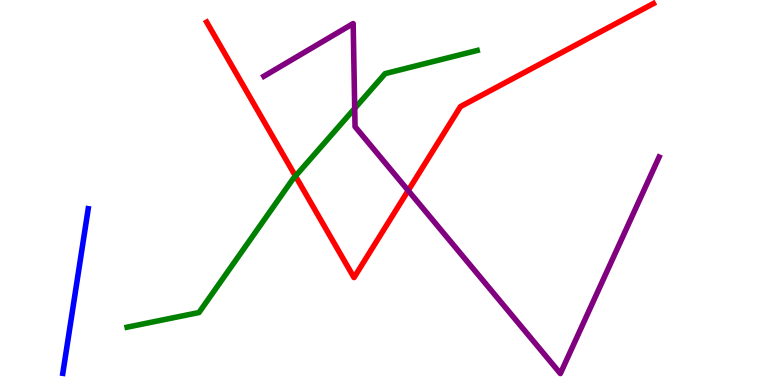[{'lines': ['blue', 'red'], 'intersections': []}, {'lines': ['green', 'red'], 'intersections': [{'x': 3.81, 'y': 5.43}]}, {'lines': ['purple', 'red'], 'intersections': [{'x': 5.27, 'y': 5.05}]}, {'lines': ['blue', 'green'], 'intersections': []}, {'lines': ['blue', 'purple'], 'intersections': []}, {'lines': ['green', 'purple'], 'intersections': [{'x': 4.58, 'y': 7.18}]}]